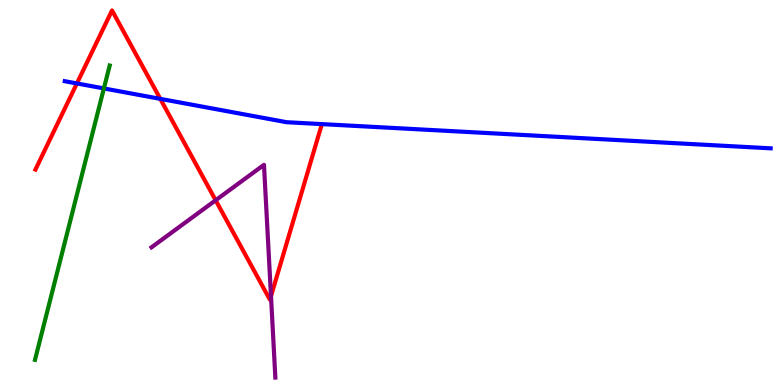[{'lines': ['blue', 'red'], 'intersections': [{'x': 0.992, 'y': 7.83}, {'x': 2.07, 'y': 7.43}]}, {'lines': ['green', 'red'], 'intersections': []}, {'lines': ['purple', 'red'], 'intersections': [{'x': 2.78, 'y': 4.8}, {'x': 3.5, 'y': 2.31}]}, {'lines': ['blue', 'green'], 'intersections': [{'x': 1.34, 'y': 7.7}]}, {'lines': ['blue', 'purple'], 'intersections': []}, {'lines': ['green', 'purple'], 'intersections': []}]